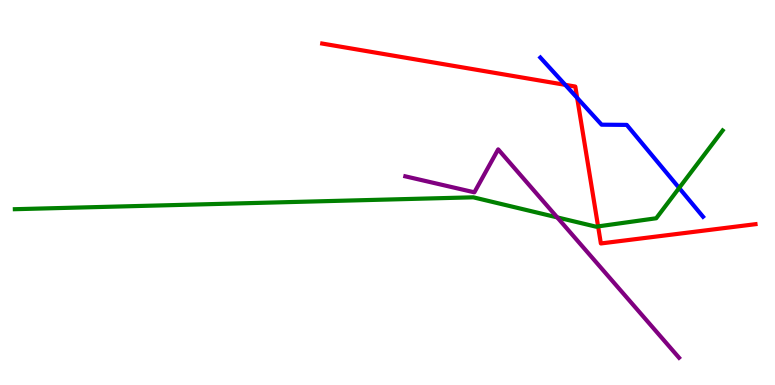[{'lines': ['blue', 'red'], 'intersections': [{'x': 7.29, 'y': 7.8}, {'x': 7.45, 'y': 7.46}]}, {'lines': ['green', 'red'], 'intersections': [{'x': 7.72, 'y': 4.12}]}, {'lines': ['purple', 'red'], 'intersections': []}, {'lines': ['blue', 'green'], 'intersections': [{'x': 8.76, 'y': 5.12}]}, {'lines': ['blue', 'purple'], 'intersections': []}, {'lines': ['green', 'purple'], 'intersections': [{'x': 7.19, 'y': 4.35}]}]